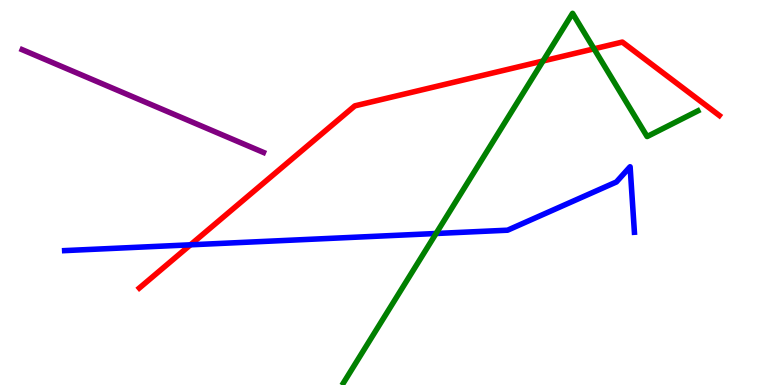[{'lines': ['blue', 'red'], 'intersections': [{'x': 2.46, 'y': 3.64}]}, {'lines': ['green', 'red'], 'intersections': [{'x': 7.01, 'y': 8.42}, {'x': 7.67, 'y': 8.73}]}, {'lines': ['purple', 'red'], 'intersections': []}, {'lines': ['blue', 'green'], 'intersections': [{'x': 5.63, 'y': 3.94}]}, {'lines': ['blue', 'purple'], 'intersections': []}, {'lines': ['green', 'purple'], 'intersections': []}]